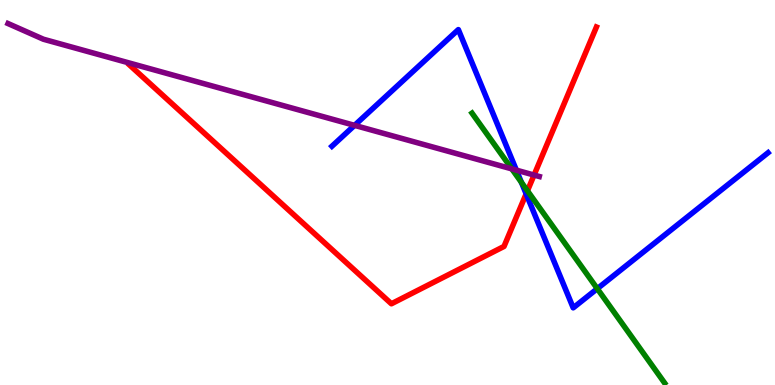[{'lines': ['blue', 'red'], 'intersections': [{'x': 6.79, 'y': 4.96}]}, {'lines': ['green', 'red'], 'intersections': [{'x': 6.81, 'y': 5.04}]}, {'lines': ['purple', 'red'], 'intersections': [{'x': 6.89, 'y': 5.45}]}, {'lines': ['blue', 'green'], 'intersections': [{'x': 6.73, 'y': 5.26}, {'x': 7.71, 'y': 2.5}]}, {'lines': ['blue', 'purple'], 'intersections': [{'x': 4.57, 'y': 6.74}, {'x': 6.66, 'y': 5.58}]}, {'lines': ['green', 'purple'], 'intersections': [{'x': 6.6, 'y': 5.61}]}]